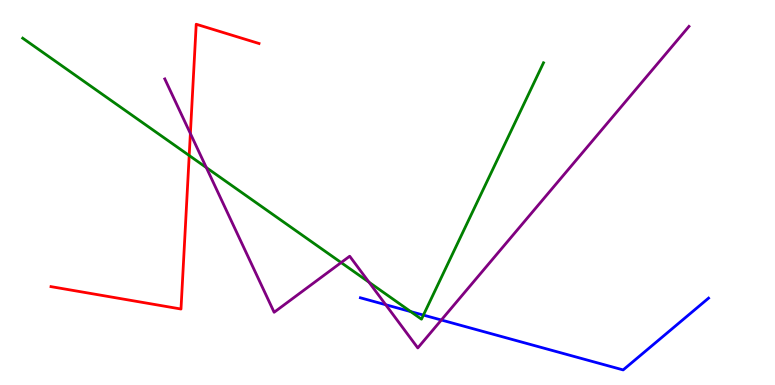[{'lines': ['blue', 'red'], 'intersections': []}, {'lines': ['green', 'red'], 'intersections': [{'x': 2.44, 'y': 5.96}]}, {'lines': ['purple', 'red'], 'intersections': [{'x': 2.46, 'y': 6.53}]}, {'lines': ['blue', 'green'], 'intersections': [{'x': 5.3, 'y': 1.91}, {'x': 5.46, 'y': 1.82}]}, {'lines': ['blue', 'purple'], 'intersections': [{'x': 4.98, 'y': 2.08}, {'x': 5.69, 'y': 1.69}]}, {'lines': ['green', 'purple'], 'intersections': [{'x': 2.66, 'y': 5.65}, {'x': 4.4, 'y': 3.18}, {'x': 4.76, 'y': 2.67}]}]